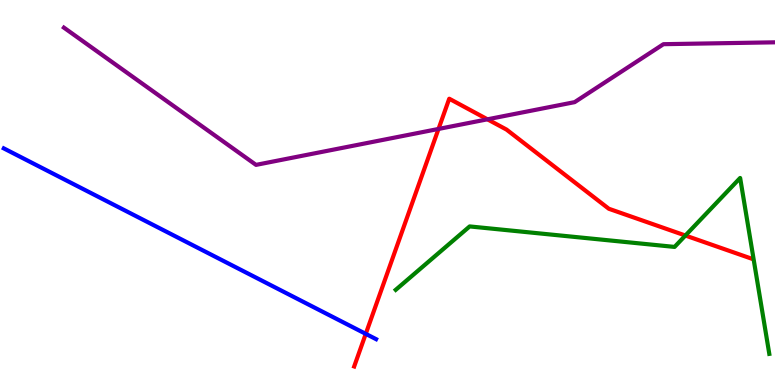[{'lines': ['blue', 'red'], 'intersections': [{'x': 4.72, 'y': 1.33}]}, {'lines': ['green', 'red'], 'intersections': [{'x': 8.84, 'y': 3.88}]}, {'lines': ['purple', 'red'], 'intersections': [{'x': 5.66, 'y': 6.65}, {'x': 6.29, 'y': 6.9}]}, {'lines': ['blue', 'green'], 'intersections': []}, {'lines': ['blue', 'purple'], 'intersections': []}, {'lines': ['green', 'purple'], 'intersections': []}]